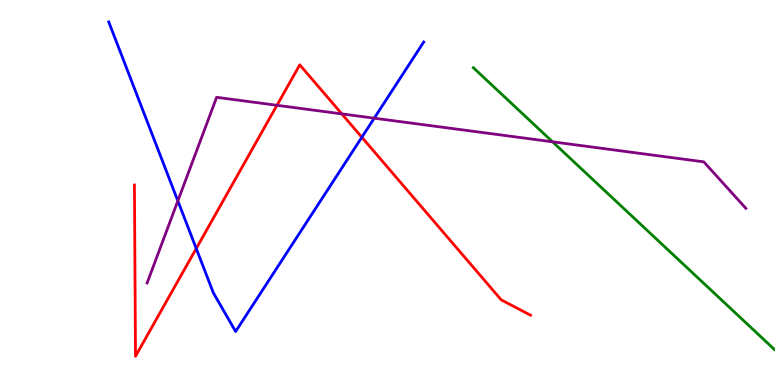[{'lines': ['blue', 'red'], 'intersections': [{'x': 2.53, 'y': 3.55}, {'x': 4.67, 'y': 6.44}]}, {'lines': ['green', 'red'], 'intersections': []}, {'lines': ['purple', 'red'], 'intersections': [{'x': 3.57, 'y': 7.26}, {'x': 4.41, 'y': 7.04}]}, {'lines': ['blue', 'green'], 'intersections': []}, {'lines': ['blue', 'purple'], 'intersections': [{'x': 2.29, 'y': 4.78}, {'x': 4.83, 'y': 6.93}]}, {'lines': ['green', 'purple'], 'intersections': [{'x': 7.13, 'y': 6.32}]}]